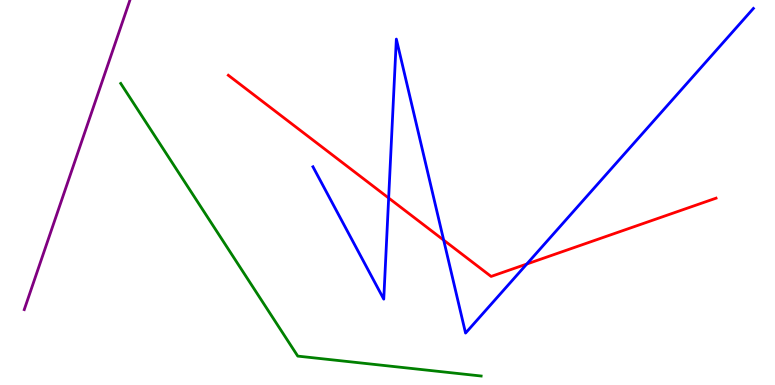[{'lines': ['blue', 'red'], 'intersections': [{'x': 5.01, 'y': 4.86}, {'x': 5.72, 'y': 3.76}, {'x': 6.8, 'y': 3.14}]}, {'lines': ['green', 'red'], 'intersections': []}, {'lines': ['purple', 'red'], 'intersections': []}, {'lines': ['blue', 'green'], 'intersections': []}, {'lines': ['blue', 'purple'], 'intersections': []}, {'lines': ['green', 'purple'], 'intersections': []}]